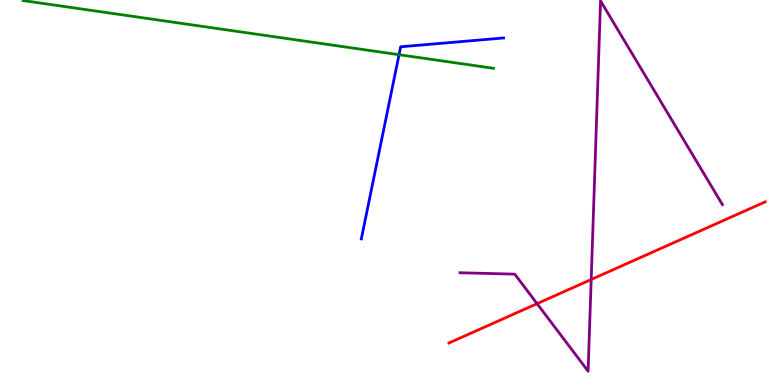[{'lines': ['blue', 'red'], 'intersections': []}, {'lines': ['green', 'red'], 'intersections': []}, {'lines': ['purple', 'red'], 'intersections': [{'x': 6.93, 'y': 2.11}, {'x': 7.63, 'y': 2.74}]}, {'lines': ['blue', 'green'], 'intersections': [{'x': 5.15, 'y': 8.58}]}, {'lines': ['blue', 'purple'], 'intersections': []}, {'lines': ['green', 'purple'], 'intersections': []}]